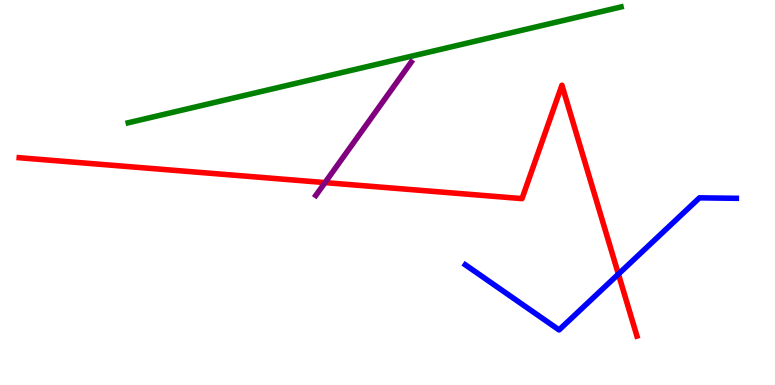[{'lines': ['blue', 'red'], 'intersections': [{'x': 7.98, 'y': 2.88}]}, {'lines': ['green', 'red'], 'intersections': []}, {'lines': ['purple', 'red'], 'intersections': [{'x': 4.19, 'y': 5.26}]}, {'lines': ['blue', 'green'], 'intersections': []}, {'lines': ['blue', 'purple'], 'intersections': []}, {'lines': ['green', 'purple'], 'intersections': []}]